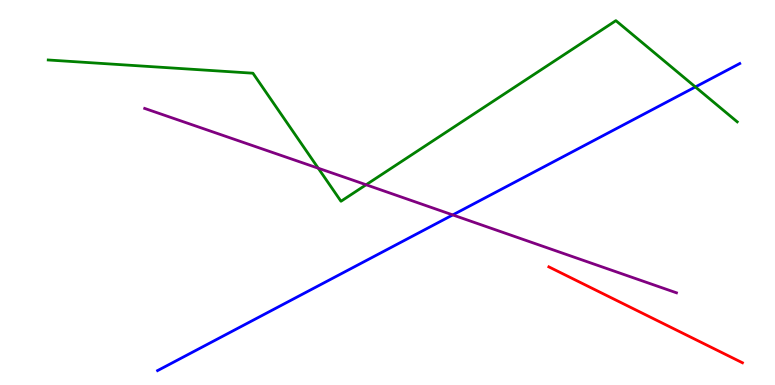[{'lines': ['blue', 'red'], 'intersections': []}, {'lines': ['green', 'red'], 'intersections': []}, {'lines': ['purple', 'red'], 'intersections': []}, {'lines': ['blue', 'green'], 'intersections': [{'x': 8.97, 'y': 7.74}]}, {'lines': ['blue', 'purple'], 'intersections': [{'x': 5.84, 'y': 4.42}]}, {'lines': ['green', 'purple'], 'intersections': [{'x': 4.11, 'y': 5.63}, {'x': 4.72, 'y': 5.2}]}]